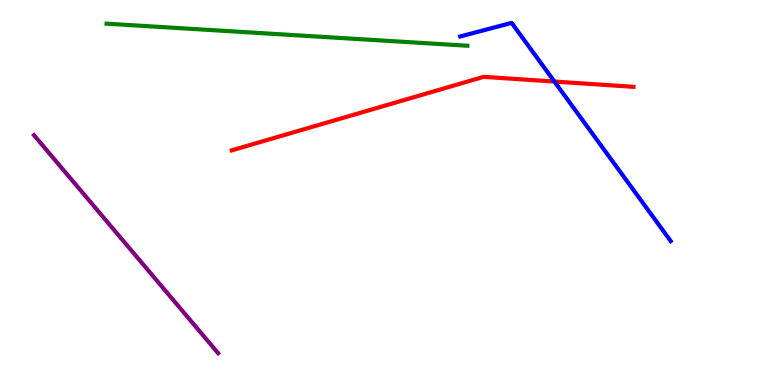[{'lines': ['blue', 'red'], 'intersections': [{'x': 7.15, 'y': 7.88}]}, {'lines': ['green', 'red'], 'intersections': []}, {'lines': ['purple', 'red'], 'intersections': []}, {'lines': ['blue', 'green'], 'intersections': []}, {'lines': ['blue', 'purple'], 'intersections': []}, {'lines': ['green', 'purple'], 'intersections': []}]